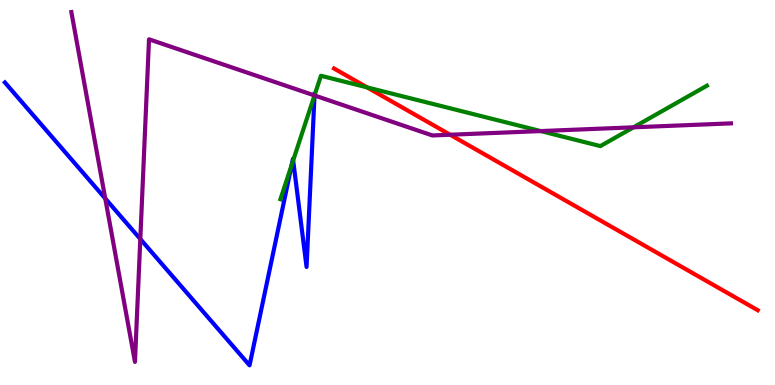[{'lines': ['blue', 'red'], 'intersections': []}, {'lines': ['green', 'red'], 'intersections': [{'x': 4.74, 'y': 7.73}]}, {'lines': ['purple', 'red'], 'intersections': [{'x': 5.81, 'y': 6.5}]}, {'lines': ['blue', 'green'], 'intersections': [{'x': 3.76, 'y': 5.71}, {'x': 3.78, 'y': 5.83}, {'x': 4.06, 'y': 7.52}]}, {'lines': ['blue', 'purple'], 'intersections': [{'x': 1.36, 'y': 4.84}, {'x': 1.81, 'y': 3.79}, {'x': 4.06, 'y': 7.52}]}, {'lines': ['green', 'purple'], 'intersections': [{'x': 4.06, 'y': 7.52}, {'x': 6.98, 'y': 6.6}, {'x': 8.17, 'y': 6.69}]}]